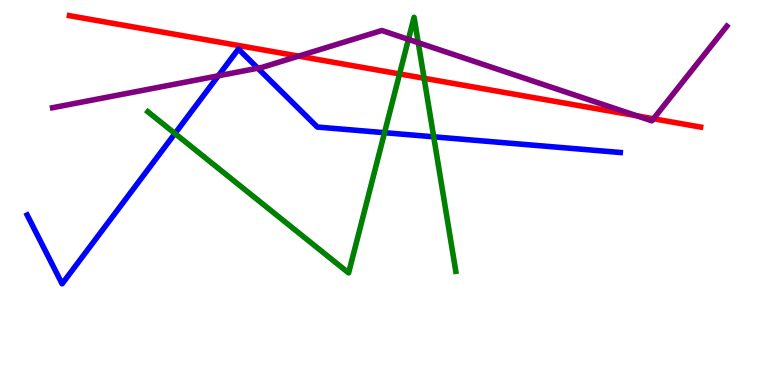[{'lines': ['blue', 'red'], 'intersections': []}, {'lines': ['green', 'red'], 'intersections': [{'x': 5.16, 'y': 8.08}, {'x': 5.47, 'y': 7.97}]}, {'lines': ['purple', 'red'], 'intersections': [{'x': 3.85, 'y': 8.54}, {'x': 8.22, 'y': 6.99}, {'x': 8.43, 'y': 6.92}]}, {'lines': ['blue', 'green'], 'intersections': [{'x': 2.26, 'y': 6.53}, {'x': 4.96, 'y': 6.55}, {'x': 5.6, 'y': 6.45}]}, {'lines': ['blue', 'purple'], 'intersections': [{'x': 2.82, 'y': 8.03}, {'x': 3.33, 'y': 8.23}]}, {'lines': ['green', 'purple'], 'intersections': [{'x': 5.27, 'y': 8.98}, {'x': 5.4, 'y': 8.89}]}]